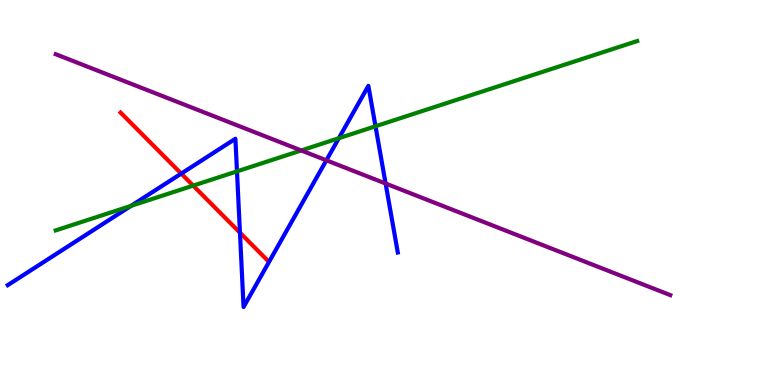[{'lines': ['blue', 'red'], 'intersections': [{'x': 2.34, 'y': 5.49}, {'x': 3.1, 'y': 3.96}]}, {'lines': ['green', 'red'], 'intersections': [{'x': 2.49, 'y': 5.18}]}, {'lines': ['purple', 'red'], 'intersections': []}, {'lines': ['blue', 'green'], 'intersections': [{'x': 1.69, 'y': 4.65}, {'x': 3.06, 'y': 5.55}, {'x': 4.37, 'y': 6.41}, {'x': 4.85, 'y': 6.72}]}, {'lines': ['blue', 'purple'], 'intersections': [{'x': 4.21, 'y': 5.84}, {'x': 4.98, 'y': 5.23}]}, {'lines': ['green', 'purple'], 'intersections': [{'x': 3.89, 'y': 6.09}]}]